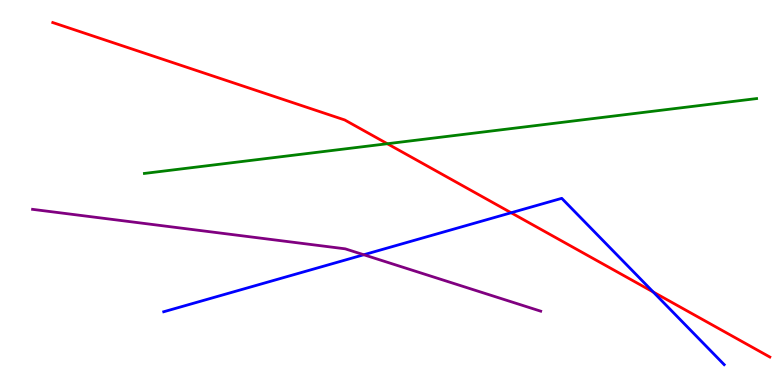[{'lines': ['blue', 'red'], 'intersections': [{'x': 6.6, 'y': 4.47}, {'x': 8.43, 'y': 2.42}]}, {'lines': ['green', 'red'], 'intersections': [{'x': 5.0, 'y': 6.27}]}, {'lines': ['purple', 'red'], 'intersections': []}, {'lines': ['blue', 'green'], 'intersections': []}, {'lines': ['blue', 'purple'], 'intersections': [{'x': 4.69, 'y': 3.38}]}, {'lines': ['green', 'purple'], 'intersections': []}]